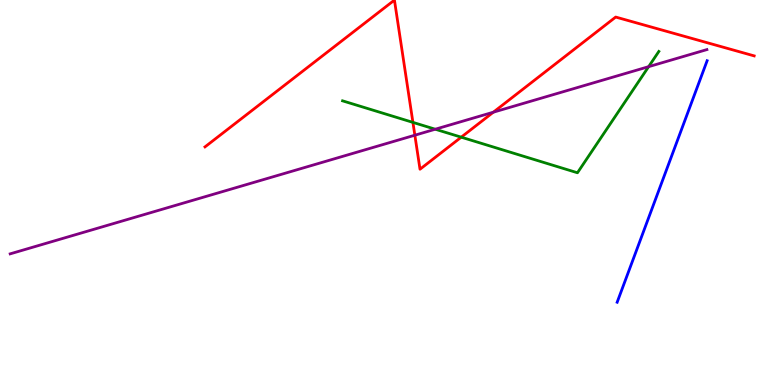[{'lines': ['blue', 'red'], 'intersections': []}, {'lines': ['green', 'red'], 'intersections': [{'x': 5.33, 'y': 6.82}, {'x': 5.95, 'y': 6.44}]}, {'lines': ['purple', 'red'], 'intersections': [{'x': 5.35, 'y': 6.49}, {'x': 6.37, 'y': 7.09}]}, {'lines': ['blue', 'green'], 'intersections': []}, {'lines': ['blue', 'purple'], 'intersections': []}, {'lines': ['green', 'purple'], 'intersections': [{'x': 5.62, 'y': 6.64}, {'x': 8.37, 'y': 8.27}]}]